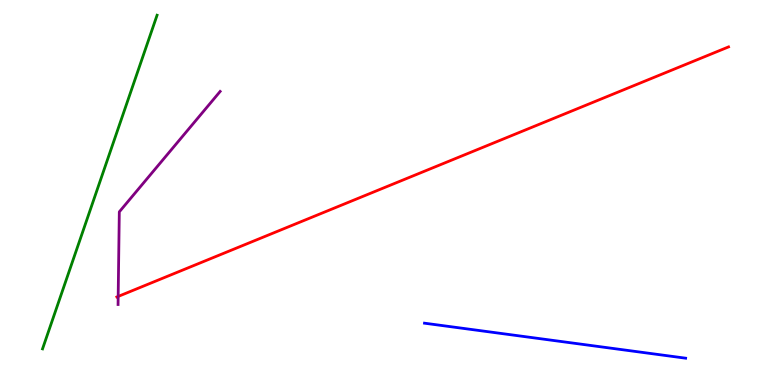[{'lines': ['blue', 'red'], 'intersections': []}, {'lines': ['green', 'red'], 'intersections': []}, {'lines': ['purple', 'red'], 'intersections': [{'x': 1.52, 'y': 2.3}]}, {'lines': ['blue', 'green'], 'intersections': []}, {'lines': ['blue', 'purple'], 'intersections': []}, {'lines': ['green', 'purple'], 'intersections': []}]